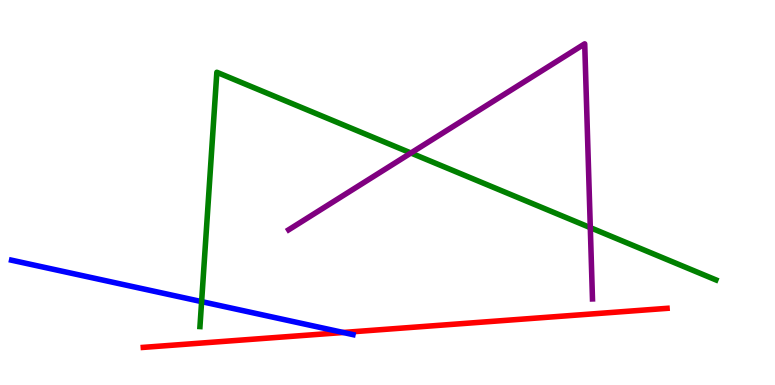[{'lines': ['blue', 'red'], 'intersections': [{'x': 4.43, 'y': 1.36}]}, {'lines': ['green', 'red'], 'intersections': []}, {'lines': ['purple', 'red'], 'intersections': []}, {'lines': ['blue', 'green'], 'intersections': [{'x': 2.6, 'y': 2.17}]}, {'lines': ['blue', 'purple'], 'intersections': []}, {'lines': ['green', 'purple'], 'intersections': [{'x': 5.3, 'y': 6.03}, {'x': 7.62, 'y': 4.09}]}]